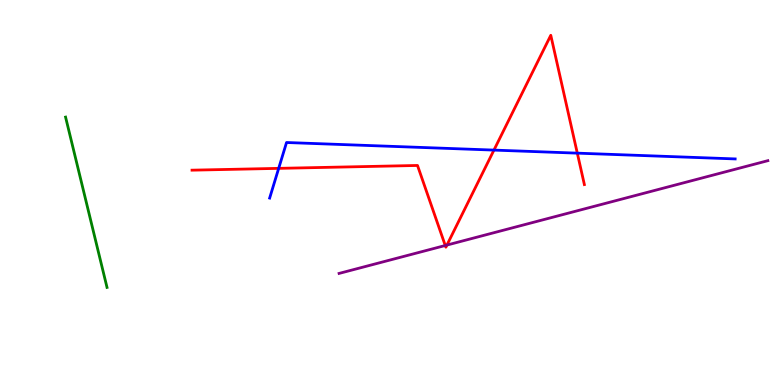[{'lines': ['blue', 'red'], 'intersections': [{'x': 3.6, 'y': 5.63}, {'x': 6.37, 'y': 6.1}, {'x': 7.45, 'y': 6.02}]}, {'lines': ['green', 'red'], 'intersections': []}, {'lines': ['purple', 'red'], 'intersections': [{'x': 5.75, 'y': 3.62}, {'x': 5.77, 'y': 3.63}]}, {'lines': ['blue', 'green'], 'intersections': []}, {'lines': ['blue', 'purple'], 'intersections': []}, {'lines': ['green', 'purple'], 'intersections': []}]